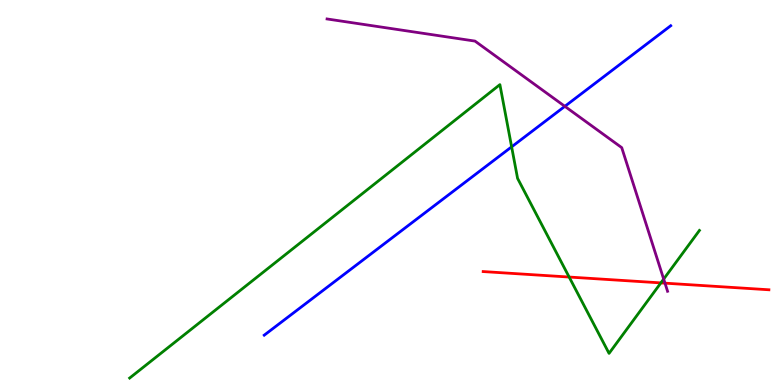[{'lines': ['blue', 'red'], 'intersections': []}, {'lines': ['green', 'red'], 'intersections': [{'x': 7.34, 'y': 2.8}, {'x': 8.53, 'y': 2.65}]}, {'lines': ['purple', 'red'], 'intersections': [{'x': 8.58, 'y': 2.65}]}, {'lines': ['blue', 'green'], 'intersections': [{'x': 6.6, 'y': 6.19}]}, {'lines': ['blue', 'purple'], 'intersections': [{'x': 7.29, 'y': 7.24}]}, {'lines': ['green', 'purple'], 'intersections': [{'x': 8.56, 'y': 2.75}]}]